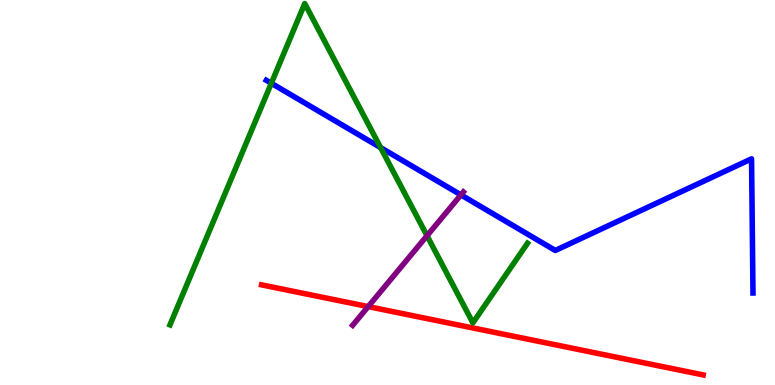[{'lines': ['blue', 'red'], 'intersections': []}, {'lines': ['green', 'red'], 'intersections': []}, {'lines': ['purple', 'red'], 'intersections': [{'x': 4.75, 'y': 2.04}]}, {'lines': ['blue', 'green'], 'intersections': [{'x': 3.5, 'y': 7.84}, {'x': 4.91, 'y': 6.17}]}, {'lines': ['blue', 'purple'], 'intersections': [{'x': 5.95, 'y': 4.94}]}, {'lines': ['green', 'purple'], 'intersections': [{'x': 5.51, 'y': 3.88}]}]